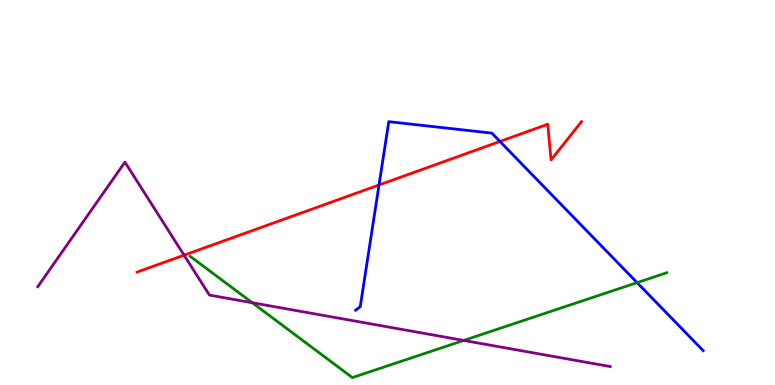[{'lines': ['blue', 'red'], 'intersections': [{'x': 4.89, 'y': 5.19}, {'x': 6.45, 'y': 6.33}]}, {'lines': ['green', 'red'], 'intersections': []}, {'lines': ['purple', 'red'], 'intersections': [{'x': 2.38, 'y': 3.37}]}, {'lines': ['blue', 'green'], 'intersections': [{'x': 8.22, 'y': 2.66}]}, {'lines': ['blue', 'purple'], 'intersections': []}, {'lines': ['green', 'purple'], 'intersections': [{'x': 3.25, 'y': 2.14}, {'x': 5.98, 'y': 1.16}]}]